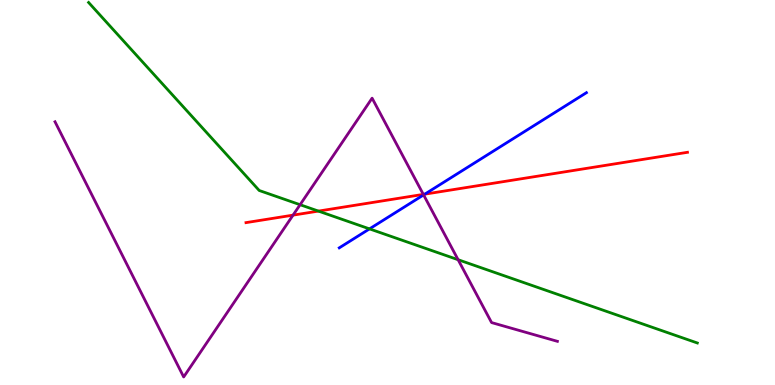[{'lines': ['blue', 'red'], 'intersections': [{'x': 5.48, 'y': 4.96}]}, {'lines': ['green', 'red'], 'intersections': [{'x': 4.11, 'y': 4.52}]}, {'lines': ['purple', 'red'], 'intersections': [{'x': 3.78, 'y': 4.41}, {'x': 5.46, 'y': 4.95}]}, {'lines': ['blue', 'green'], 'intersections': [{'x': 4.77, 'y': 4.06}]}, {'lines': ['blue', 'purple'], 'intersections': [{'x': 5.47, 'y': 4.94}]}, {'lines': ['green', 'purple'], 'intersections': [{'x': 3.87, 'y': 4.68}, {'x': 5.91, 'y': 3.25}]}]